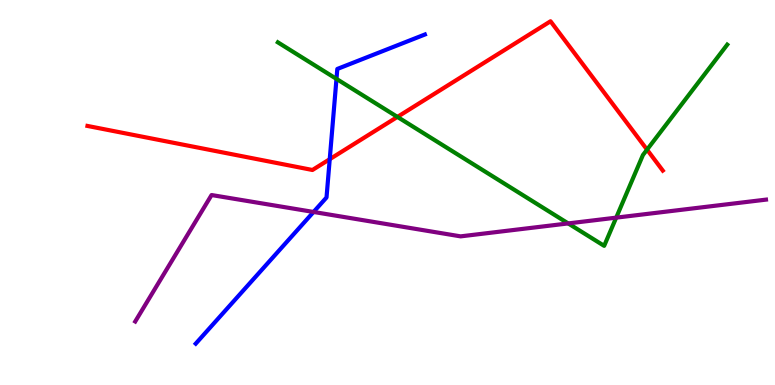[{'lines': ['blue', 'red'], 'intersections': [{'x': 4.25, 'y': 5.87}]}, {'lines': ['green', 'red'], 'intersections': [{'x': 5.13, 'y': 6.96}, {'x': 8.35, 'y': 6.11}]}, {'lines': ['purple', 'red'], 'intersections': []}, {'lines': ['blue', 'green'], 'intersections': [{'x': 4.34, 'y': 7.95}]}, {'lines': ['blue', 'purple'], 'intersections': [{'x': 4.05, 'y': 4.49}]}, {'lines': ['green', 'purple'], 'intersections': [{'x': 7.33, 'y': 4.2}, {'x': 7.95, 'y': 4.35}]}]